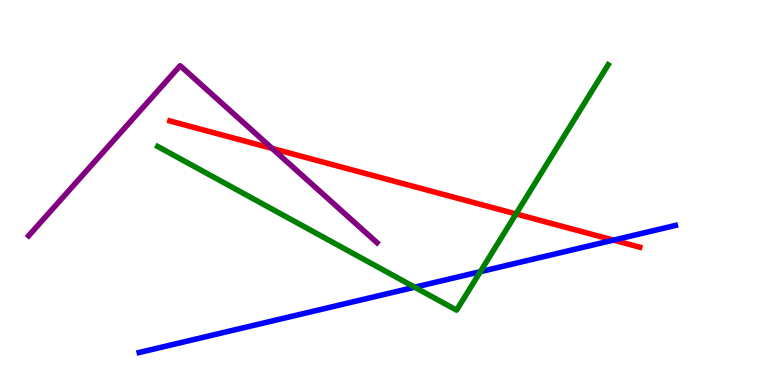[{'lines': ['blue', 'red'], 'intersections': [{'x': 7.92, 'y': 3.76}]}, {'lines': ['green', 'red'], 'intersections': [{'x': 6.66, 'y': 4.44}]}, {'lines': ['purple', 'red'], 'intersections': [{'x': 3.51, 'y': 6.14}]}, {'lines': ['blue', 'green'], 'intersections': [{'x': 5.35, 'y': 2.54}, {'x': 6.2, 'y': 2.94}]}, {'lines': ['blue', 'purple'], 'intersections': []}, {'lines': ['green', 'purple'], 'intersections': []}]